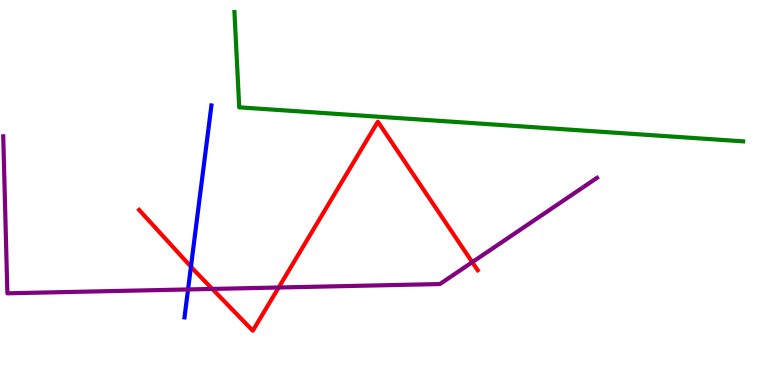[{'lines': ['blue', 'red'], 'intersections': [{'x': 2.46, 'y': 3.07}]}, {'lines': ['green', 'red'], 'intersections': []}, {'lines': ['purple', 'red'], 'intersections': [{'x': 2.74, 'y': 2.5}, {'x': 3.6, 'y': 2.53}, {'x': 6.09, 'y': 3.19}]}, {'lines': ['blue', 'green'], 'intersections': []}, {'lines': ['blue', 'purple'], 'intersections': [{'x': 2.43, 'y': 2.48}]}, {'lines': ['green', 'purple'], 'intersections': []}]